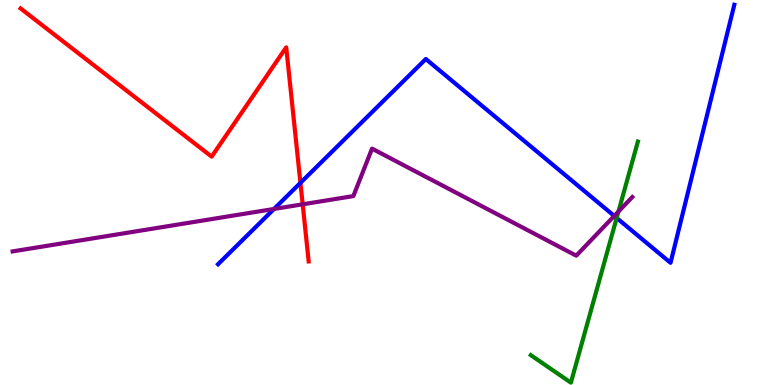[{'lines': ['blue', 'red'], 'intersections': [{'x': 3.88, 'y': 5.25}]}, {'lines': ['green', 'red'], 'intersections': []}, {'lines': ['purple', 'red'], 'intersections': [{'x': 3.91, 'y': 4.69}]}, {'lines': ['blue', 'green'], 'intersections': [{'x': 7.96, 'y': 4.34}]}, {'lines': ['blue', 'purple'], 'intersections': [{'x': 3.54, 'y': 4.57}, {'x': 7.93, 'y': 4.39}]}, {'lines': ['green', 'purple'], 'intersections': [{'x': 7.98, 'y': 4.51}]}]